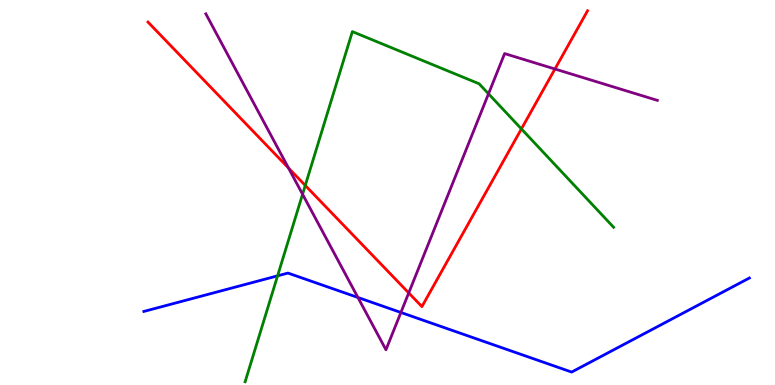[{'lines': ['blue', 'red'], 'intersections': []}, {'lines': ['green', 'red'], 'intersections': [{'x': 3.94, 'y': 5.18}, {'x': 6.73, 'y': 6.65}]}, {'lines': ['purple', 'red'], 'intersections': [{'x': 3.72, 'y': 5.64}, {'x': 5.27, 'y': 2.39}, {'x': 7.16, 'y': 8.21}]}, {'lines': ['blue', 'green'], 'intersections': [{'x': 3.58, 'y': 2.84}]}, {'lines': ['blue', 'purple'], 'intersections': [{'x': 4.62, 'y': 2.27}, {'x': 5.17, 'y': 1.88}]}, {'lines': ['green', 'purple'], 'intersections': [{'x': 3.9, 'y': 4.95}, {'x': 6.3, 'y': 7.56}]}]